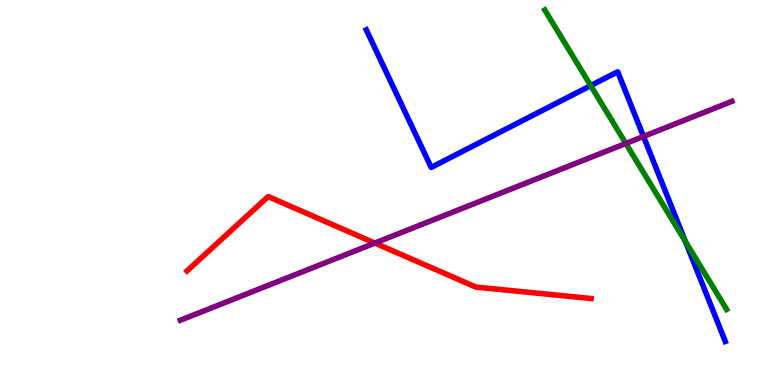[{'lines': ['blue', 'red'], 'intersections': []}, {'lines': ['green', 'red'], 'intersections': []}, {'lines': ['purple', 'red'], 'intersections': [{'x': 4.84, 'y': 3.69}]}, {'lines': ['blue', 'green'], 'intersections': [{'x': 7.62, 'y': 7.78}, {'x': 8.84, 'y': 3.72}]}, {'lines': ['blue', 'purple'], 'intersections': [{'x': 8.3, 'y': 6.46}]}, {'lines': ['green', 'purple'], 'intersections': [{'x': 8.08, 'y': 6.27}]}]